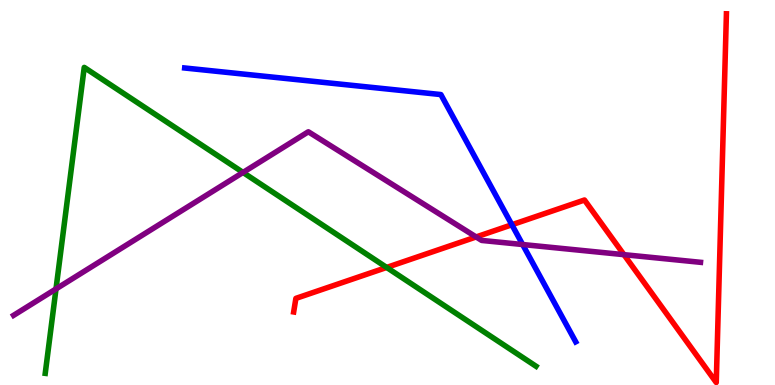[{'lines': ['blue', 'red'], 'intersections': [{'x': 6.6, 'y': 4.16}]}, {'lines': ['green', 'red'], 'intersections': [{'x': 4.99, 'y': 3.05}]}, {'lines': ['purple', 'red'], 'intersections': [{'x': 6.14, 'y': 3.85}, {'x': 8.05, 'y': 3.39}]}, {'lines': ['blue', 'green'], 'intersections': []}, {'lines': ['blue', 'purple'], 'intersections': [{'x': 6.74, 'y': 3.65}]}, {'lines': ['green', 'purple'], 'intersections': [{'x': 0.723, 'y': 2.5}, {'x': 3.14, 'y': 5.52}]}]